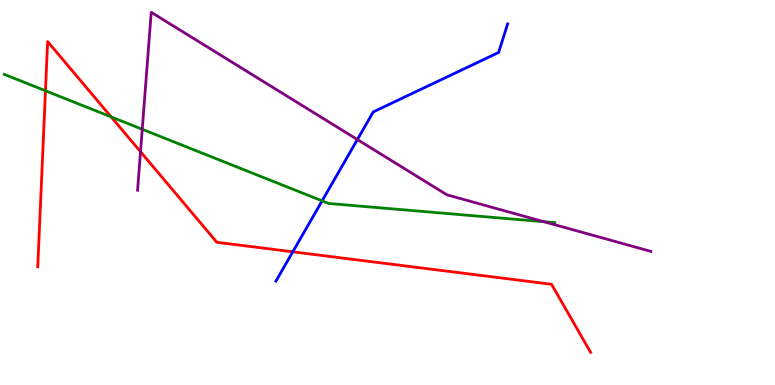[{'lines': ['blue', 'red'], 'intersections': [{'x': 3.78, 'y': 3.46}]}, {'lines': ['green', 'red'], 'intersections': [{'x': 0.587, 'y': 7.64}, {'x': 1.43, 'y': 6.96}]}, {'lines': ['purple', 'red'], 'intersections': [{'x': 1.81, 'y': 6.06}]}, {'lines': ['blue', 'green'], 'intersections': [{'x': 4.16, 'y': 4.78}]}, {'lines': ['blue', 'purple'], 'intersections': [{'x': 4.61, 'y': 6.38}]}, {'lines': ['green', 'purple'], 'intersections': [{'x': 1.84, 'y': 6.64}, {'x': 7.02, 'y': 4.24}]}]